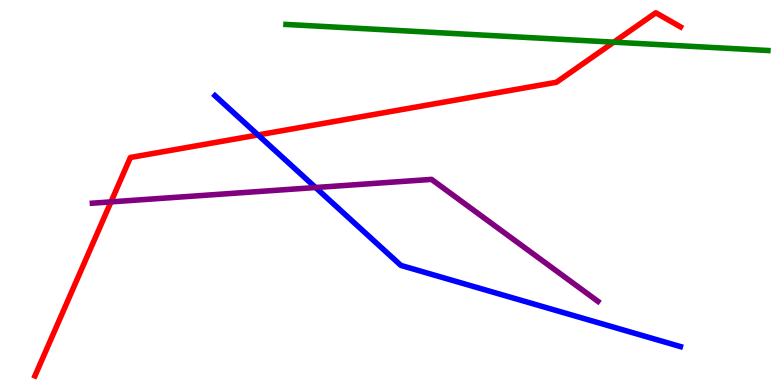[{'lines': ['blue', 'red'], 'intersections': [{'x': 3.33, 'y': 6.49}]}, {'lines': ['green', 'red'], 'intersections': [{'x': 7.92, 'y': 8.9}]}, {'lines': ['purple', 'red'], 'intersections': [{'x': 1.43, 'y': 4.76}]}, {'lines': ['blue', 'green'], 'intersections': []}, {'lines': ['blue', 'purple'], 'intersections': [{'x': 4.07, 'y': 5.13}]}, {'lines': ['green', 'purple'], 'intersections': []}]